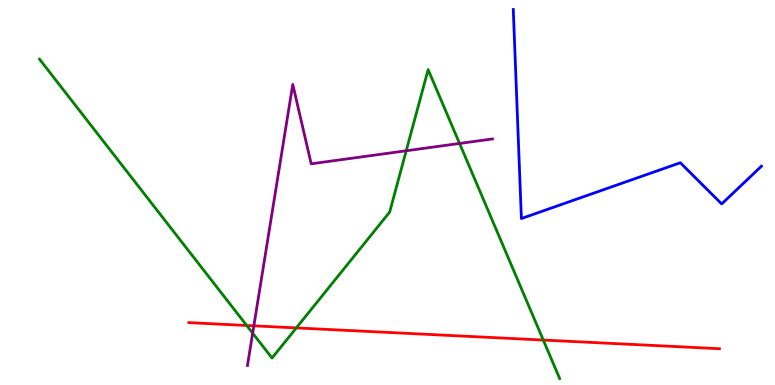[{'lines': ['blue', 'red'], 'intersections': []}, {'lines': ['green', 'red'], 'intersections': [{'x': 3.18, 'y': 1.55}, {'x': 3.82, 'y': 1.48}, {'x': 7.01, 'y': 1.17}]}, {'lines': ['purple', 'red'], 'intersections': [{'x': 3.28, 'y': 1.54}]}, {'lines': ['blue', 'green'], 'intersections': []}, {'lines': ['blue', 'purple'], 'intersections': []}, {'lines': ['green', 'purple'], 'intersections': [{'x': 3.26, 'y': 1.35}, {'x': 5.24, 'y': 6.08}, {'x': 5.93, 'y': 6.27}]}]